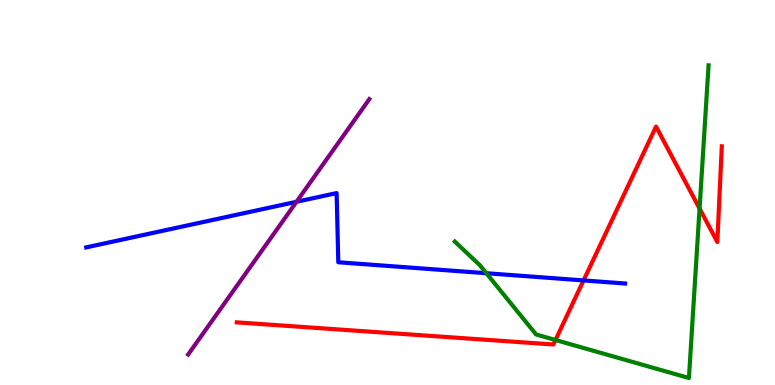[{'lines': ['blue', 'red'], 'intersections': [{'x': 7.53, 'y': 2.72}]}, {'lines': ['green', 'red'], 'intersections': [{'x': 7.17, 'y': 1.17}, {'x': 9.03, 'y': 4.58}]}, {'lines': ['purple', 'red'], 'intersections': []}, {'lines': ['blue', 'green'], 'intersections': [{'x': 6.28, 'y': 2.9}]}, {'lines': ['blue', 'purple'], 'intersections': [{'x': 3.83, 'y': 4.76}]}, {'lines': ['green', 'purple'], 'intersections': []}]